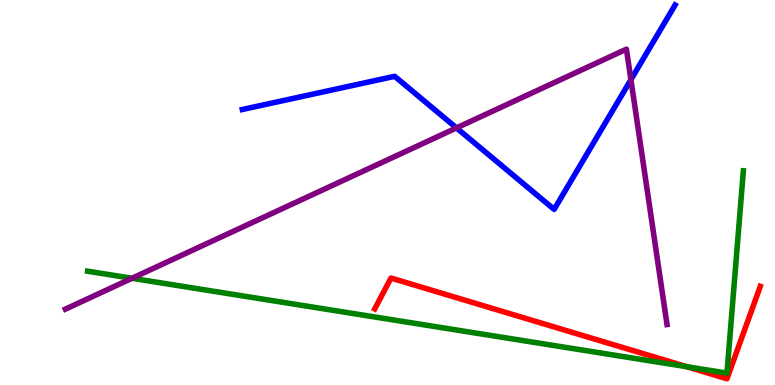[{'lines': ['blue', 'red'], 'intersections': []}, {'lines': ['green', 'red'], 'intersections': [{'x': 8.86, 'y': 0.475}]}, {'lines': ['purple', 'red'], 'intersections': []}, {'lines': ['blue', 'green'], 'intersections': []}, {'lines': ['blue', 'purple'], 'intersections': [{'x': 5.89, 'y': 6.68}, {'x': 8.14, 'y': 7.93}]}, {'lines': ['green', 'purple'], 'intersections': [{'x': 1.7, 'y': 2.77}]}]